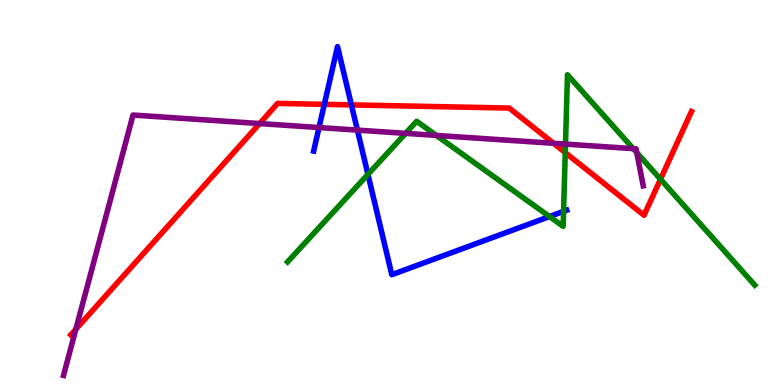[{'lines': ['blue', 'red'], 'intersections': [{'x': 4.18, 'y': 7.29}, {'x': 4.53, 'y': 7.28}]}, {'lines': ['green', 'red'], 'intersections': [{'x': 7.29, 'y': 6.04}, {'x': 8.52, 'y': 5.34}]}, {'lines': ['purple', 'red'], 'intersections': [{'x': 0.979, 'y': 1.45}, {'x': 3.35, 'y': 6.79}, {'x': 7.14, 'y': 6.28}]}, {'lines': ['blue', 'green'], 'intersections': [{'x': 4.75, 'y': 5.47}, {'x': 7.09, 'y': 4.38}, {'x': 7.27, 'y': 4.51}]}, {'lines': ['blue', 'purple'], 'intersections': [{'x': 4.12, 'y': 6.69}, {'x': 4.61, 'y': 6.62}]}, {'lines': ['green', 'purple'], 'intersections': [{'x': 5.23, 'y': 6.54}, {'x': 5.63, 'y': 6.48}, {'x': 7.3, 'y': 6.26}, {'x': 8.17, 'y': 6.14}, {'x': 8.22, 'y': 6.04}]}]